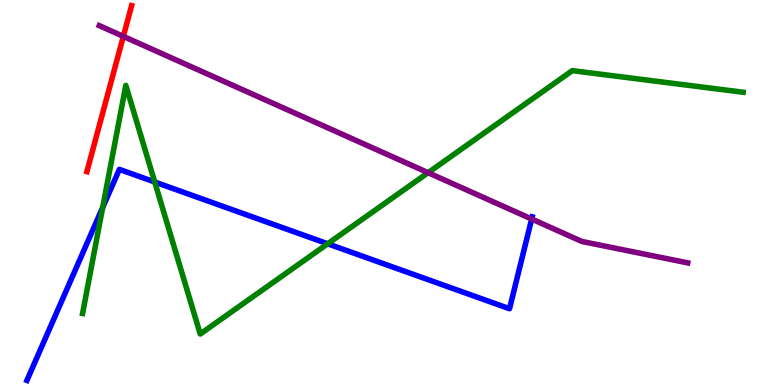[{'lines': ['blue', 'red'], 'intersections': []}, {'lines': ['green', 'red'], 'intersections': []}, {'lines': ['purple', 'red'], 'intersections': [{'x': 1.59, 'y': 9.05}]}, {'lines': ['blue', 'green'], 'intersections': [{'x': 1.32, 'y': 4.61}, {'x': 2.0, 'y': 5.27}, {'x': 4.23, 'y': 3.67}]}, {'lines': ['blue', 'purple'], 'intersections': [{'x': 6.86, 'y': 4.31}]}, {'lines': ['green', 'purple'], 'intersections': [{'x': 5.52, 'y': 5.51}]}]